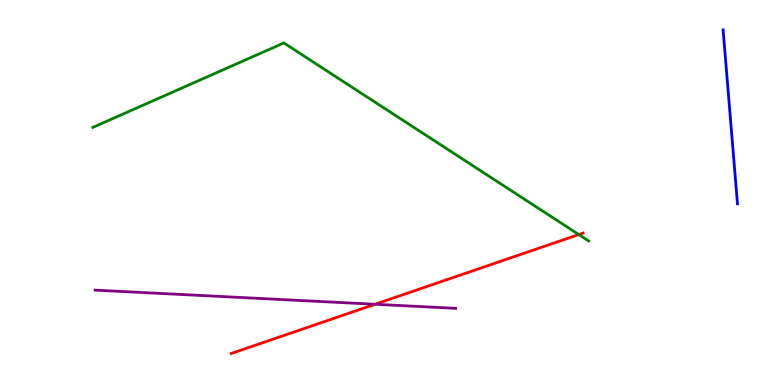[{'lines': ['blue', 'red'], 'intersections': []}, {'lines': ['green', 'red'], 'intersections': [{'x': 7.47, 'y': 3.91}]}, {'lines': ['purple', 'red'], 'intersections': [{'x': 4.84, 'y': 2.1}]}, {'lines': ['blue', 'green'], 'intersections': []}, {'lines': ['blue', 'purple'], 'intersections': []}, {'lines': ['green', 'purple'], 'intersections': []}]